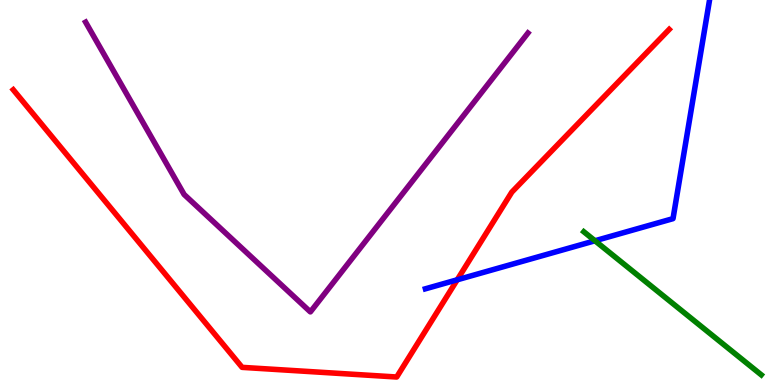[{'lines': ['blue', 'red'], 'intersections': [{'x': 5.9, 'y': 2.73}]}, {'lines': ['green', 'red'], 'intersections': []}, {'lines': ['purple', 'red'], 'intersections': []}, {'lines': ['blue', 'green'], 'intersections': [{'x': 7.68, 'y': 3.75}]}, {'lines': ['blue', 'purple'], 'intersections': []}, {'lines': ['green', 'purple'], 'intersections': []}]